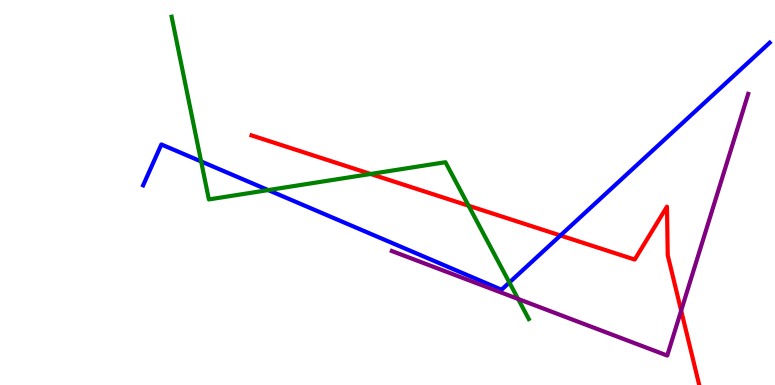[{'lines': ['blue', 'red'], 'intersections': [{'x': 7.23, 'y': 3.88}]}, {'lines': ['green', 'red'], 'intersections': [{'x': 4.78, 'y': 5.48}, {'x': 6.05, 'y': 4.66}]}, {'lines': ['purple', 'red'], 'intersections': [{'x': 8.79, 'y': 1.93}]}, {'lines': ['blue', 'green'], 'intersections': [{'x': 2.6, 'y': 5.81}, {'x': 3.46, 'y': 5.06}, {'x': 6.57, 'y': 2.66}]}, {'lines': ['blue', 'purple'], 'intersections': []}, {'lines': ['green', 'purple'], 'intersections': [{'x': 6.69, 'y': 2.23}]}]